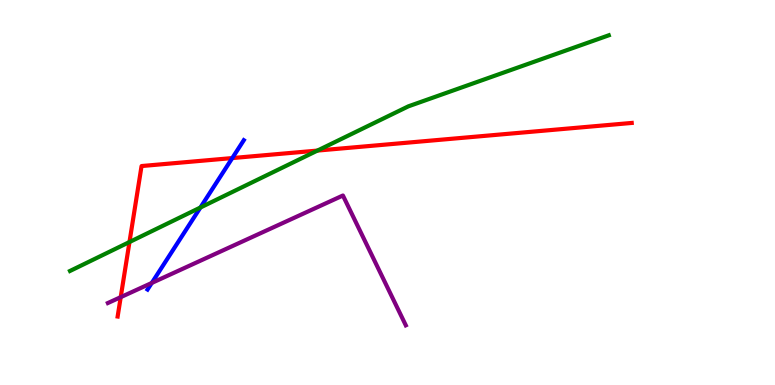[{'lines': ['blue', 'red'], 'intersections': [{'x': 3.0, 'y': 5.89}]}, {'lines': ['green', 'red'], 'intersections': [{'x': 1.67, 'y': 3.71}, {'x': 4.1, 'y': 6.09}]}, {'lines': ['purple', 'red'], 'intersections': [{'x': 1.56, 'y': 2.28}]}, {'lines': ['blue', 'green'], 'intersections': [{'x': 2.59, 'y': 4.61}]}, {'lines': ['blue', 'purple'], 'intersections': [{'x': 1.96, 'y': 2.65}]}, {'lines': ['green', 'purple'], 'intersections': []}]